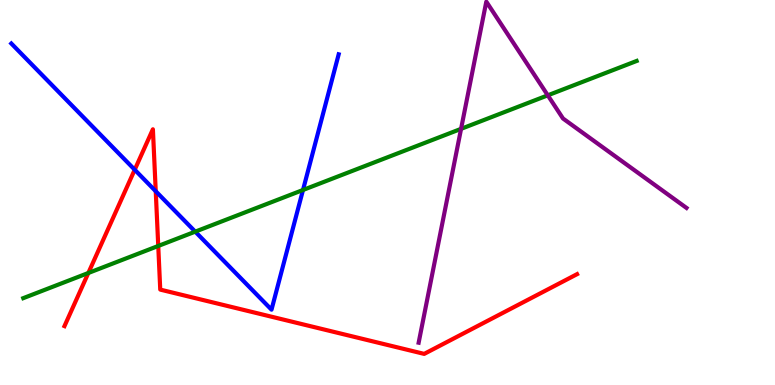[{'lines': ['blue', 'red'], 'intersections': [{'x': 1.74, 'y': 5.59}, {'x': 2.01, 'y': 5.03}]}, {'lines': ['green', 'red'], 'intersections': [{'x': 1.14, 'y': 2.91}, {'x': 2.04, 'y': 3.61}]}, {'lines': ['purple', 'red'], 'intersections': []}, {'lines': ['blue', 'green'], 'intersections': [{'x': 2.52, 'y': 3.98}, {'x': 3.91, 'y': 5.07}]}, {'lines': ['blue', 'purple'], 'intersections': []}, {'lines': ['green', 'purple'], 'intersections': [{'x': 5.95, 'y': 6.65}, {'x': 7.07, 'y': 7.52}]}]